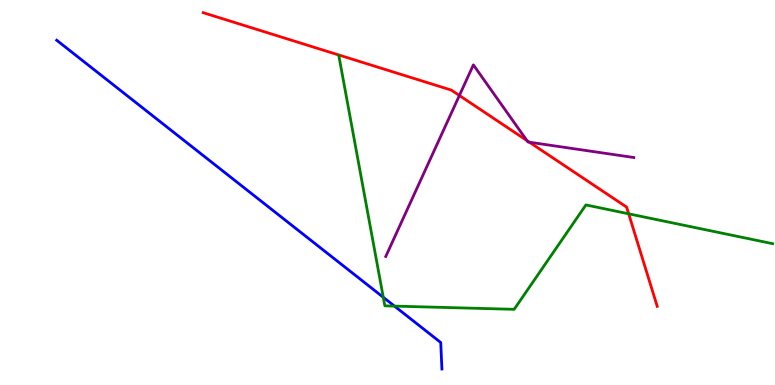[{'lines': ['blue', 'red'], 'intersections': []}, {'lines': ['green', 'red'], 'intersections': [{'x': 8.11, 'y': 4.45}]}, {'lines': ['purple', 'red'], 'intersections': [{'x': 5.93, 'y': 7.52}, {'x': 6.8, 'y': 6.35}, {'x': 6.83, 'y': 6.31}]}, {'lines': ['blue', 'green'], 'intersections': [{'x': 4.95, 'y': 2.28}, {'x': 5.09, 'y': 2.05}]}, {'lines': ['blue', 'purple'], 'intersections': []}, {'lines': ['green', 'purple'], 'intersections': []}]